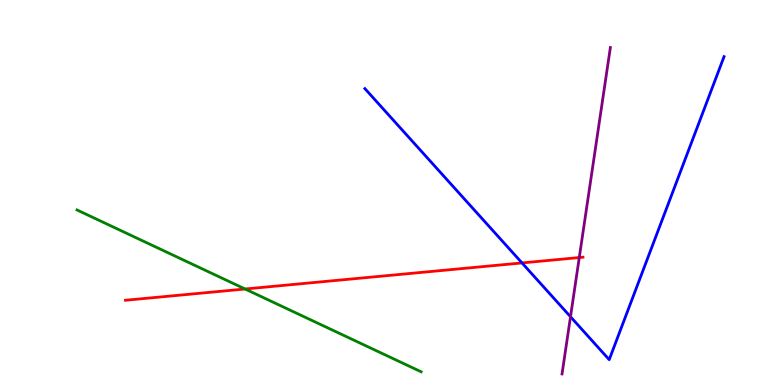[{'lines': ['blue', 'red'], 'intersections': [{'x': 6.74, 'y': 3.17}]}, {'lines': ['green', 'red'], 'intersections': [{'x': 3.16, 'y': 2.49}]}, {'lines': ['purple', 'red'], 'intersections': [{'x': 7.47, 'y': 3.31}]}, {'lines': ['blue', 'green'], 'intersections': []}, {'lines': ['blue', 'purple'], 'intersections': [{'x': 7.36, 'y': 1.77}]}, {'lines': ['green', 'purple'], 'intersections': []}]